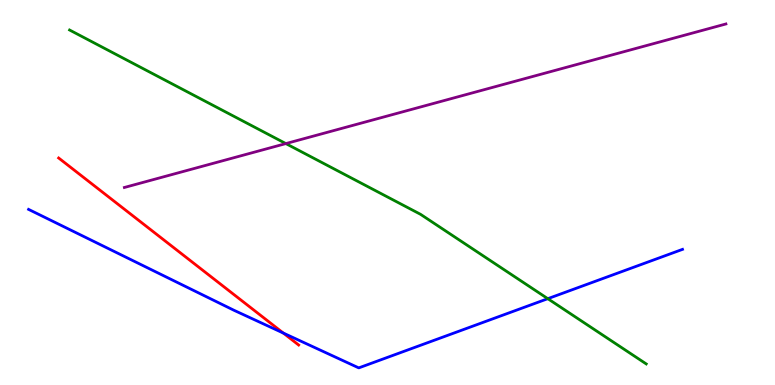[{'lines': ['blue', 'red'], 'intersections': [{'x': 3.66, 'y': 1.35}]}, {'lines': ['green', 'red'], 'intersections': []}, {'lines': ['purple', 'red'], 'intersections': []}, {'lines': ['blue', 'green'], 'intersections': [{'x': 7.07, 'y': 2.24}]}, {'lines': ['blue', 'purple'], 'intersections': []}, {'lines': ['green', 'purple'], 'intersections': [{'x': 3.69, 'y': 6.27}]}]